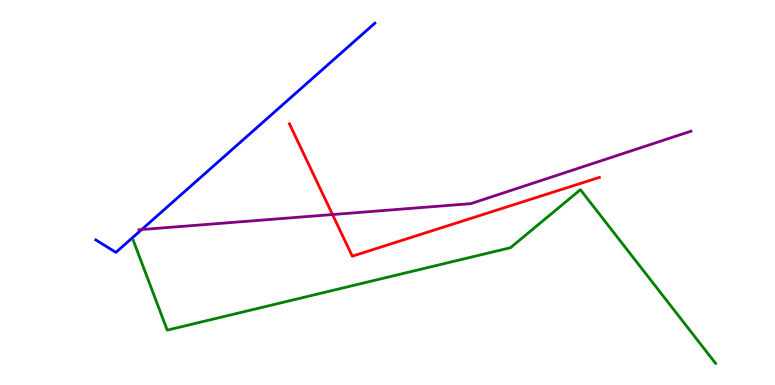[{'lines': ['blue', 'red'], 'intersections': []}, {'lines': ['green', 'red'], 'intersections': []}, {'lines': ['purple', 'red'], 'intersections': [{'x': 4.29, 'y': 4.43}]}, {'lines': ['blue', 'green'], 'intersections': []}, {'lines': ['blue', 'purple'], 'intersections': [{'x': 1.83, 'y': 4.04}]}, {'lines': ['green', 'purple'], 'intersections': []}]